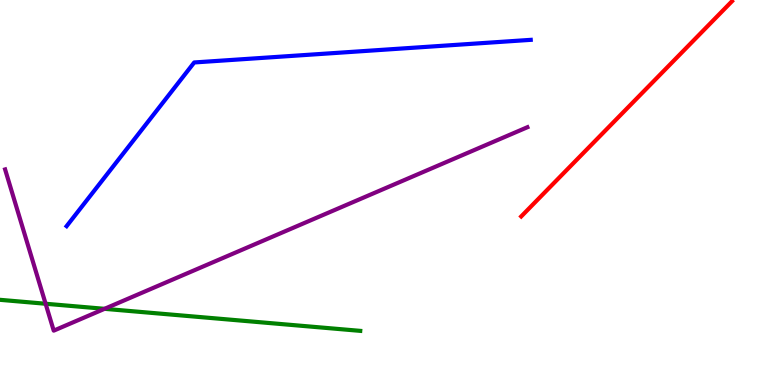[{'lines': ['blue', 'red'], 'intersections': []}, {'lines': ['green', 'red'], 'intersections': []}, {'lines': ['purple', 'red'], 'intersections': []}, {'lines': ['blue', 'green'], 'intersections': []}, {'lines': ['blue', 'purple'], 'intersections': []}, {'lines': ['green', 'purple'], 'intersections': [{'x': 0.589, 'y': 2.11}, {'x': 1.35, 'y': 1.98}]}]